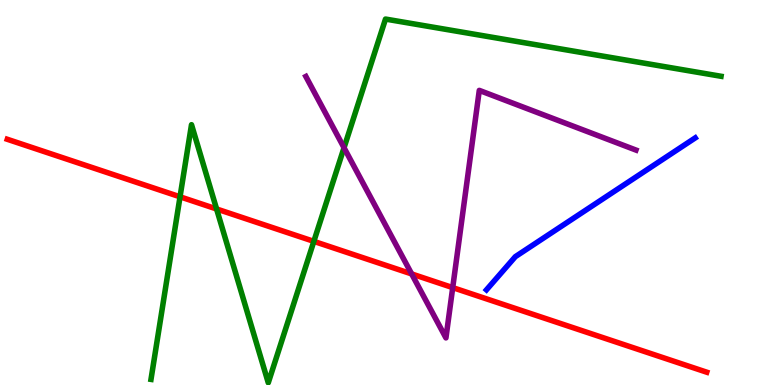[{'lines': ['blue', 'red'], 'intersections': []}, {'lines': ['green', 'red'], 'intersections': [{'x': 2.32, 'y': 4.89}, {'x': 2.79, 'y': 4.57}, {'x': 4.05, 'y': 3.73}]}, {'lines': ['purple', 'red'], 'intersections': [{'x': 5.31, 'y': 2.88}, {'x': 5.84, 'y': 2.53}]}, {'lines': ['blue', 'green'], 'intersections': []}, {'lines': ['blue', 'purple'], 'intersections': []}, {'lines': ['green', 'purple'], 'intersections': [{'x': 4.44, 'y': 6.16}]}]